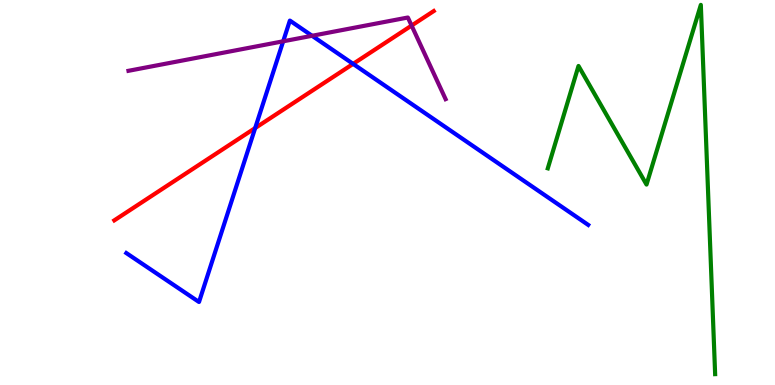[{'lines': ['blue', 'red'], 'intersections': [{'x': 3.29, 'y': 6.67}, {'x': 4.56, 'y': 8.34}]}, {'lines': ['green', 'red'], 'intersections': []}, {'lines': ['purple', 'red'], 'intersections': [{'x': 5.31, 'y': 9.34}]}, {'lines': ['blue', 'green'], 'intersections': []}, {'lines': ['blue', 'purple'], 'intersections': [{'x': 3.65, 'y': 8.93}, {'x': 4.03, 'y': 9.07}]}, {'lines': ['green', 'purple'], 'intersections': []}]